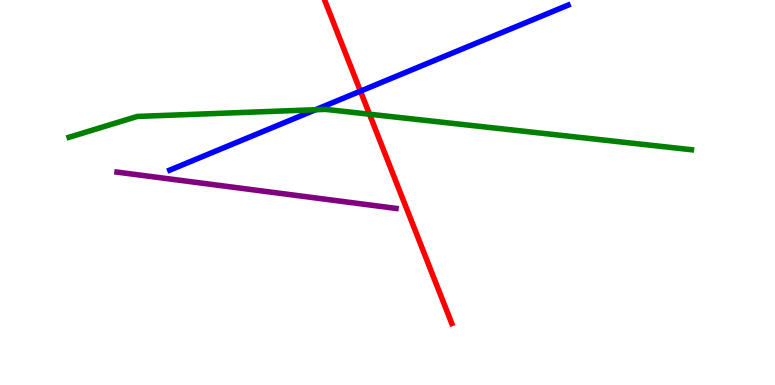[{'lines': ['blue', 'red'], 'intersections': [{'x': 4.65, 'y': 7.63}]}, {'lines': ['green', 'red'], 'intersections': [{'x': 4.77, 'y': 7.03}]}, {'lines': ['purple', 'red'], 'intersections': []}, {'lines': ['blue', 'green'], 'intersections': [{'x': 4.07, 'y': 7.15}]}, {'lines': ['blue', 'purple'], 'intersections': []}, {'lines': ['green', 'purple'], 'intersections': []}]